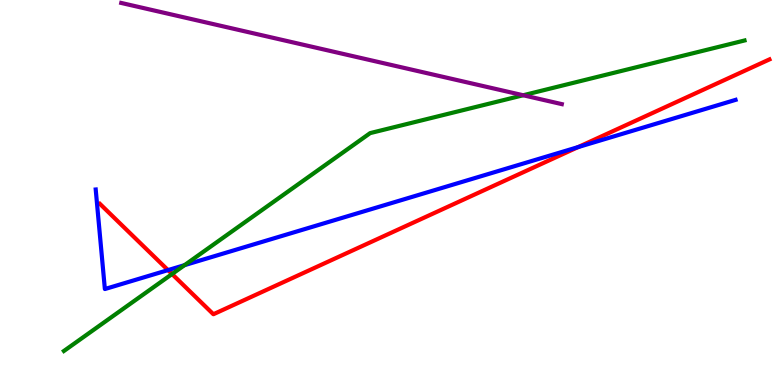[{'lines': ['blue', 'red'], 'intersections': [{'x': 2.17, 'y': 2.98}, {'x': 7.46, 'y': 6.18}]}, {'lines': ['green', 'red'], 'intersections': [{'x': 2.22, 'y': 2.88}]}, {'lines': ['purple', 'red'], 'intersections': []}, {'lines': ['blue', 'green'], 'intersections': [{'x': 2.38, 'y': 3.11}]}, {'lines': ['blue', 'purple'], 'intersections': []}, {'lines': ['green', 'purple'], 'intersections': [{'x': 6.75, 'y': 7.53}]}]